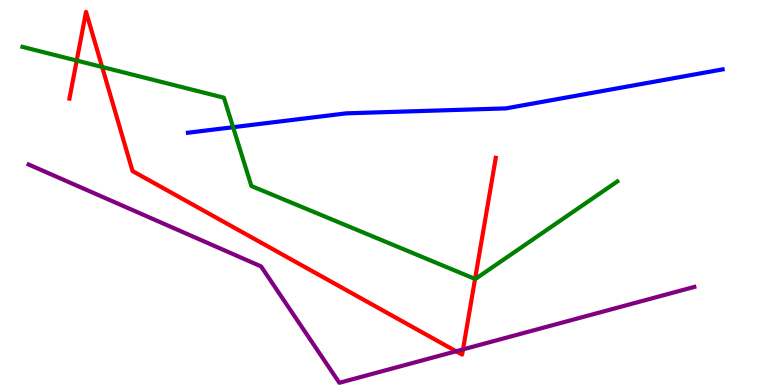[{'lines': ['blue', 'red'], 'intersections': []}, {'lines': ['green', 'red'], 'intersections': [{'x': 0.99, 'y': 8.43}, {'x': 1.32, 'y': 8.26}, {'x': 6.13, 'y': 2.76}]}, {'lines': ['purple', 'red'], 'intersections': [{'x': 5.89, 'y': 0.876}, {'x': 5.97, 'y': 0.925}]}, {'lines': ['blue', 'green'], 'intersections': [{'x': 3.01, 'y': 6.7}]}, {'lines': ['blue', 'purple'], 'intersections': []}, {'lines': ['green', 'purple'], 'intersections': []}]